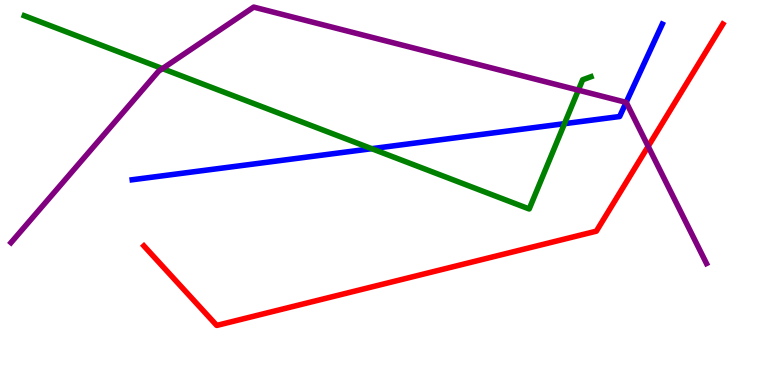[{'lines': ['blue', 'red'], 'intersections': []}, {'lines': ['green', 'red'], 'intersections': []}, {'lines': ['purple', 'red'], 'intersections': [{'x': 8.36, 'y': 6.2}]}, {'lines': ['blue', 'green'], 'intersections': [{'x': 4.8, 'y': 6.14}, {'x': 7.28, 'y': 6.79}]}, {'lines': ['blue', 'purple'], 'intersections': [{'x': 8.08, 'y': 7.34}]}, {'lines': ['green', 'purple'], 'intersections': [{'x': 2.1, 'y': 8.22}, {'x': 7.46, 'y': 7.66}]}]